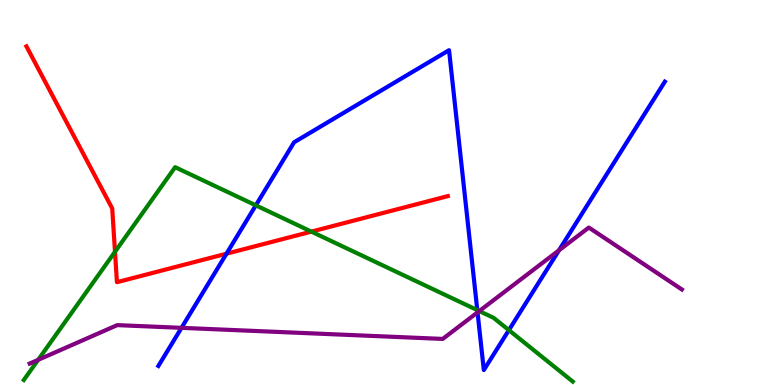[{'lines': ['blue', 'red'], 'intersections': [{'x': 2.92, 'y': 3.41}]}, {'lines': ['green', 'red'], 'intersections': [{'x': 1.48, 'y': 3.46}, {'x': 4.02, 'y': 3.98}]}, {'lines': ['purple', 'red'], 'intersections': []}, {'lines': ['blue', 'green'], 'intersections': [{'x': 3.3, 'y': 4.67}, {'x': 6.16, 'y': 1.94}, {'x': 6.57, 'y': 1.43}]}, {'lines': ['blue', 'purple'], 'intersections': [{'x': 2.34, 'y': 1.48}, {'x': 6.16, 'y': 1.89}, {'x': 7.21, 'y': 3.5}]}, {'lines': ['green', 'purple'], 'intersections': [{'x': 0.492, 'y': 0.653}, {'x': 6.18, 'y': 1.92}]}]